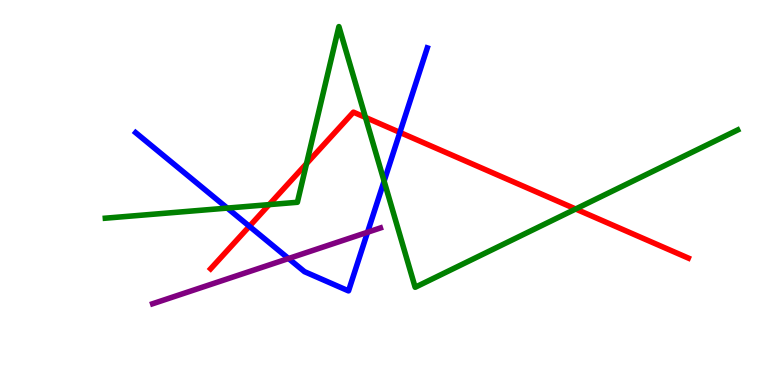[{'lines': ['blue', 'red'], 'intersections': [{'x': 3.22, 'y': 4.12}, {'x': 5.16, 'y': 6.56}]}, {'lines': ['green', 'red'], 'intersections': [{'x': 3.47, 'y': 4.69}, {'x': 3.96, 'y': 5.75}, {'x': 4.72, 'y': 6.95}, {'x': 7.43, 'y': 4.57}]}, {'lines': ['purple', 'red'], 'intersections': []}, {'lines': ['blue', 'green'], 'intersections': [{'x': 2.93, 'y': 4.6}, {'x': 4.96, 'y': 5.3}]}, {'lines': ['blue', 'purple'], 'intersections': [{'x': 3.72, 'y': 3.29}, {'x': 4.74, 'y': 3.97}]}, {'lines': ['green', 'purple'], 'intersections': []}]